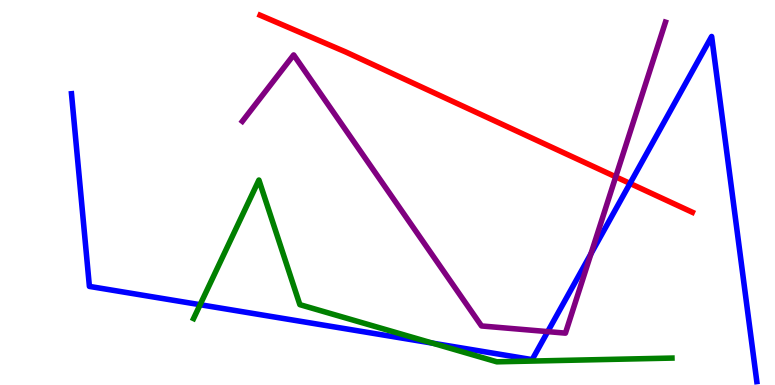[{'lines': ['blue', 'red'], 'intersections': [{'x': 8.13, 'y': 5.24}]}, {'lines': ['green', 'red'], 'intersections': []}, {'lines': ['purple', 'red'], 'intersections': [{'x': 7.94, 'y': 5.41}]}, {'lines': ['blue', 'green'], 'intersections': [{'x': 2.58, 'y': 2.09}, {'x': 5.58, 'y': 1.09}]}, {'lines': ['blue', 'purple'], 'intersections': [{'x': 7.07, 'y': 1.39}, {'x': 7.63, 'y': 3.41}]}, {'lines': ['green', 'purple'], 'intersections': []}]